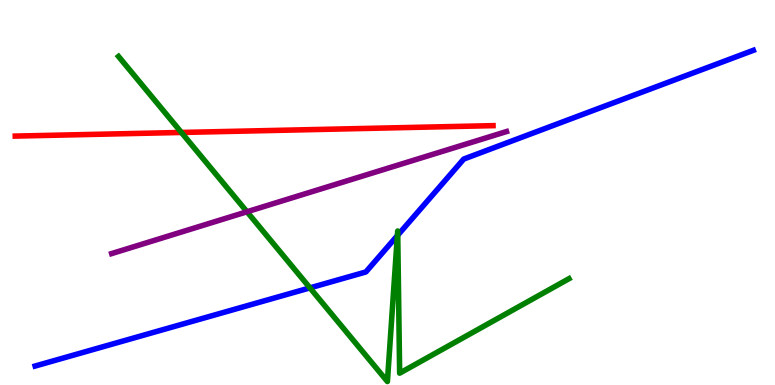[{'lines': ['blue', 'red'], 'intersections': []}, {'lines': ['green', 'red'], 'intersections': [{'x': 2.34, 'y': 6.56}]}, {'lines': ['purple', 'red'], 'intersections': []}, {'lines': ['blue', 'green'], 'intersections': [{'x': 4.0, 'y': 2.52}, {'x': 5.13, 'y': 3.88}, {'x': 5.13, 'y': 3.89}]}, {'lines': ['blue', 'purple'], 'intersections': []}, {'lines': ['green', 'purple'], 'intersections': [{'x': 3.19, 'y': 4.5}]}]